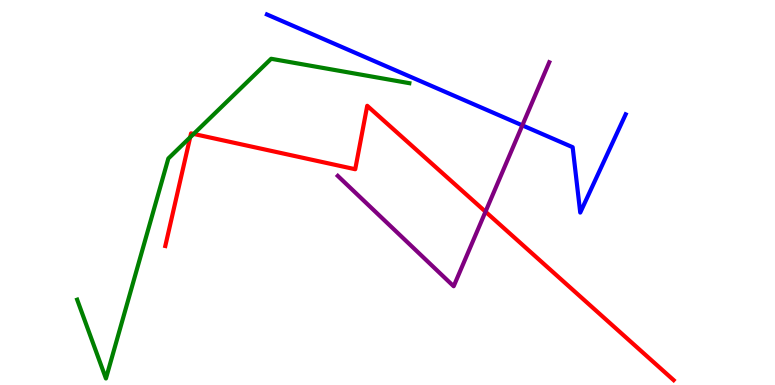[{'lines': ['blue', 'red'], 'intersections': []}, {'lines': ['green', 'red'], 'intersections': [{'x': 2.45, 'y': 6.43}, {'x': 2.5, 'y': 6.52}]}, {'lines': ['purple', 'red'], 'intersections': [{'x': 6.26, 'y': 4.5}]}, {'lines': ['blue', 'green'], 'intersections': []}, {'lines': ['blue', 'purple'], 'intersections': [{'x': 6.74, 'y': 6.74}]}, {'lines': ['green', 'purple'], 'intersections': []}]